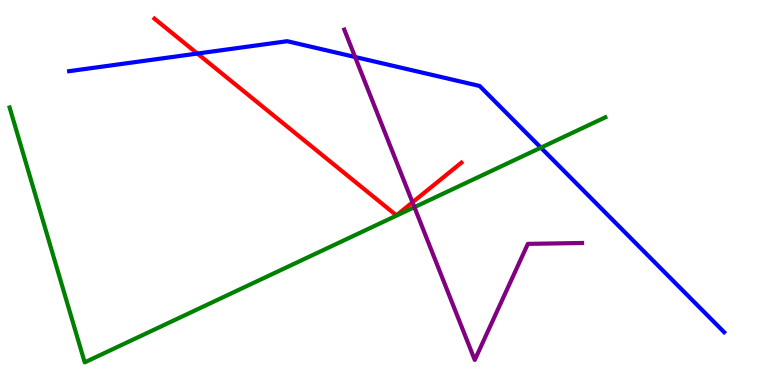[{'lines': ['blue', 'red'], 'intersections': [{'x': 2.55, 'y': 8.61}]}, {'lines': ['green', 'red'], 'intersections': []}, {'lines': ['purple', 'red'], 'intersections': [{'x': 5.32, 'y': 4.74}]}, {'lines': ['blue', 'green'], 'intersections': [{'x': 6.98, 'y': 6.16}]}, {'lines': ['blue', 'purple'], 'intersections': [{'x': 4.58, 'y': 8.52}]}, {'lines': ['green', 'purple'], 'intersections': [{'x': 5.35, 'y': 4.62}]}]